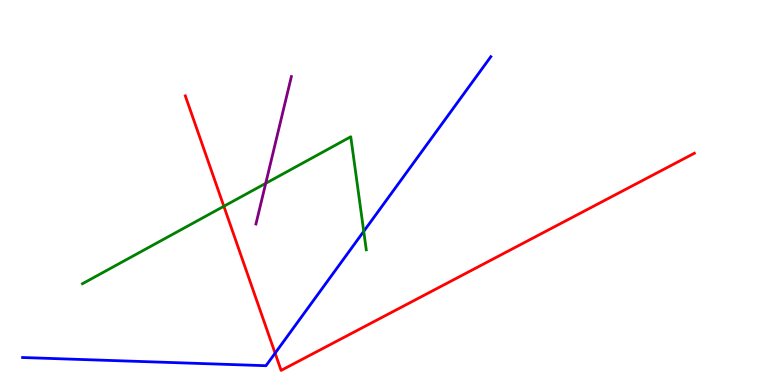[{'lines': ['blue', 'red'], 'intersections': [{'x': 3.55, 'y': 0.827}]}, {'lines': ['green', 'red'], 'intersections': [{'x': 2.89, 'y': 4.64}]}, {'lines': ['purple', 'red'], 'intersections': []}, {'lines': ['blue', 'green'], 'intersections': [{'x': 4.69, 'y': 3.99}]}, {'lines': ['blue', 'purple'], 'intersections': []}, {'lines': ['green', 'purple'], 'intersections': [{'x': 3.43, 'y': 5.24}]}]